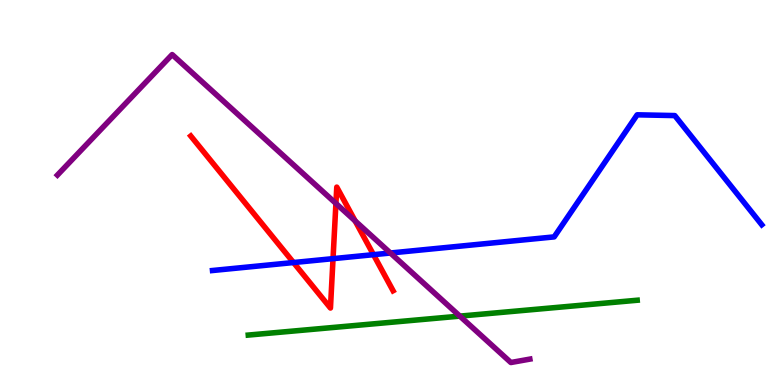[{'lines': ['blue', 'red'], 'intersections': [{'x': 3.79, 'y': 3.18}, {'x': 4.3, 'y': 3.28}, {'x': 4.82, 'y': 3.39}]}, {'lines': ['green', 'red'], 'intersections': []}, {'lines': ['purple', 'red'], 'intersections': [{'x': 4.33, 'y': 4.72}, {'x': 4.58, 'y': 4.26}]}, {'lines': ['blue', 'green'], 'intersections': []}, {'lines': ['blue', 'purple'], 'intersections': [{'x': 5.04, 'y': 3.43}]}, {'lines': ['green', 'purple'], 'intersections': [{'x': 5.93, 'y': 1.79}]}]